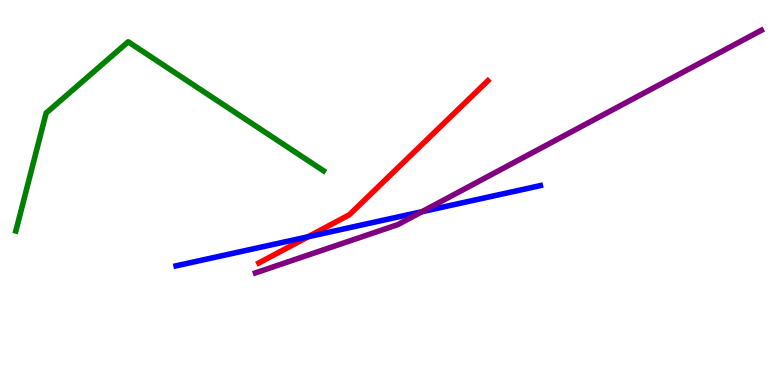[{'lines': ['blue', 'red'], 'intersections': [{'x': 3.97, 'y': 3.85}]}, {'lines': ['green', 'red'], 'intersections': []}, {'lines': ['purple', 'red'], 'intersections': []}, {'lines': ['blue', 'green'], 'intersections': []}, {'lines': ['blue', 'purple'], 'intersections': [{'x': 5.45, 'y': 4.5}]}, {'lines': ['green', 'purple'], 'intersections': []}]